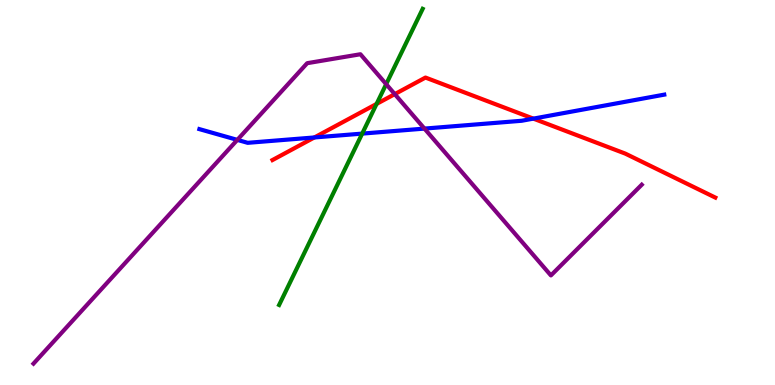[{'lines': ['blue', 'red'], 'intersections': [{'x': 4.06, 'y': 6.43}, {'x': 6.88, 'y': 6.92}]}, {'lines': ['green', 'red'], 'intersections': [{'x': 4.86, 'y': 7.3}]}, {'lines': ['purple', 'red'], 'intersections': [{'x': 5.09, 'y': 7.56}]}, {'lines': ['blue', 'green'], 'intersections': [{'x': 4.67, 'y': 6.53}]}, {'lines': ['blue', 'purple'], 'intersections': [{'x': 3.06, 'y': 6.37}, {'x': 5.48, 'y': 6.66}]}, {'lines': ['green', 'purple'], 'intersections': [{'x': 4.98, 'y': 7.81}]}]